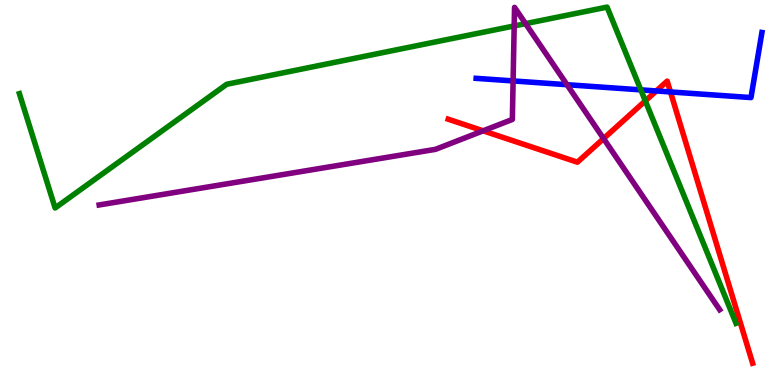[{'lines': ['blue', 'red'], 'intersections': [{'x': 8.47, 'y': 7.64}, {'x': 8.65, 'y': 7.61}]}, {'lines': ['green', 'red'], 'intersections': [{'x': 8.33, 'y': 7.38}]}, {'lines': ['purple', 'red'], 'intersections': [{'x': 6.23, 'y': 6.6}, {'x': 7.79, 'y': 6.4}]}, {'lines': ['blue', 'green'], 'intersections': [{'x': 8.27, 'y': 7.67}]}, {'lines': ['blue', 'purple'], 'intersections': [{'x': 6.62, 'y': 7.9}, {'x': 7.32, 'y': 7.8}]}, {'lines': ['green', 'purple'], 'intersections': [{'x': 6.63, 'y': 9.33}, {'x': 6.78, 'y': 9.39}]}]